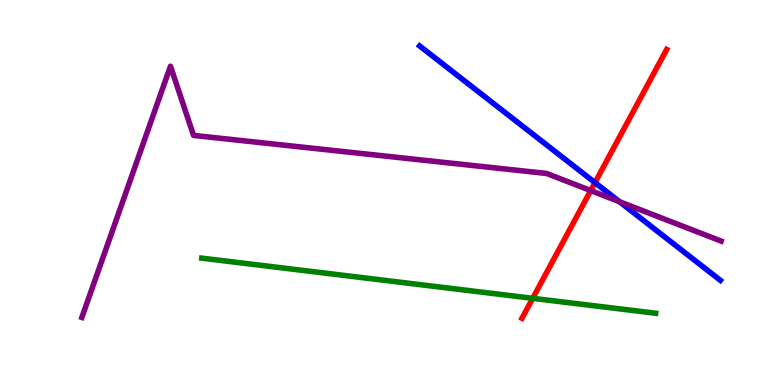[{'lines': ['blue', 'red'], 'intersections': [{'x': 7.68, 'y': 5.26}]}, {'lines': ['green', 'red'], 'intersections': [{'x': 6.87, 'y': 2.25}]}, {'lines': ['purple', 'red'], 'intersections': [{'x': 7.62, 'y': 5.05}]}, {'lines': ['blue', 'green'], 'intersections': []}, {'lines': ['blue', 'purple'], 'intersections': [{'x': 7.99, 'y': 4.76}]}, {'lines': ['green', 'purple'], 'intersections': []}]